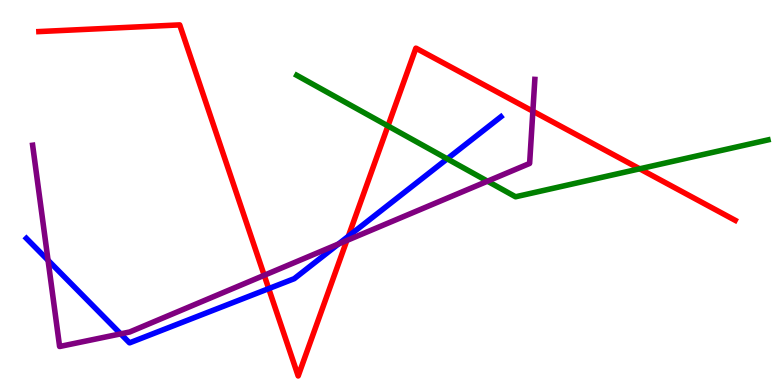[{'lines': ['blue', 'red'], 'intersections': [{'x': 3.47, 'y': 2.5}, {'x': 4.49, 'y': 3.86}]}, {'lines': ['green', 'red'], 'intersections': [{'x': 5.01, 'y': 6.73}, {'x': 8.25, 'y': 5.62}]}, {'lines': ['purple', 'red'], 'intersections': [{'x': 3.41, 'y': 2.85}, {'x': 4.48, 'y': 3.75}, {'x': 6.88, 'y': 7.11}]}, {'lines': ['blue', 'green'], 'intersections': [{'x': 5.77, 'y': 5.87}]}, {'lines': ['blue', 'purple'], 'intersections': [{'x': 0.62, 'y': 3.24}, {'x': 1.56, 'y': 1.33}, {'x': 4.37, 'y': 3.66}]}, {'lines': ['green', 'purple'], 'intersections': [{'x': 6.29, 'y': 5.29}]}]